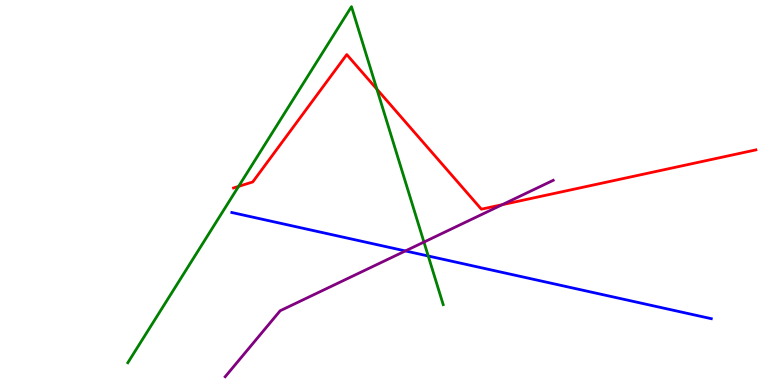[{'lines': ['blue', 'red'], 'intersections': []}, {'lines': ['green', 'red'], 'intersections': [{'x': 3.08, 'y': 5.16}, {'x': 4.86, 'y': 7.68}]}, {'lines': ['purple', 'red'], 'intersections': [{'x': 6.48, 'y': 4.68}]}, {'lines': ['blue', 'green'], 'intersections': [{'x': 5.53, 'y': 3.35}]}, {'lines': ['blue', 'purple'], 'intersections': [{'x': 5.23, 'y': 3.48}]}, {'lines': ['green', 'purple'], 'intersections': [{'x': 5.47, 'y': 3.71}]}]